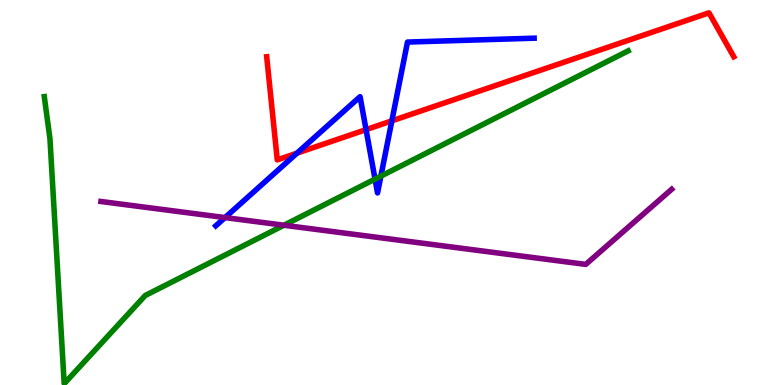[{'lines': ['blue', 'red'], 'intersections': [{'x': 3.83, 'y': 6.02}, {'x': 4.72, 'y': 6.63}, {'x': 5.06, 'y': 6.86}]}, {'lines': ['green', 'red'], 'intersections': []}, {'lines': ['purple', 'red'], 'intersections': []}, {'lines': ['blue', 'green'], 'intersections': [{'x': 4.84, 'y': 5.35}, {'x': 4.91, 'y': 5.43}]}, {'lines': ['blue', 'purple'], 'intersections': [{'x': 2.9, 'y': 4.35}]}, {'lines': ['green', 'purple'], 'intersections': [{'x': 3.66, 'y': 4.15}]}]